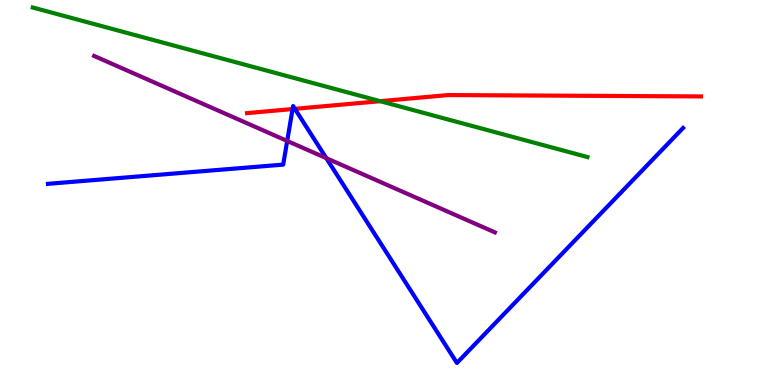[{'lines': ['blue', 'red'], 'intersections': [{'x': 3.78, 'y': 7.17}, {'x': 3.8, 'y': 7.17}]}, {'lines': ['green', 'red'], 'intersections': [{'x': 4.91, 'y': 7.37}]}, {'lines': ['purple', 'red'], 'intersections': []}, {'lines': ['blue', 'green'], 'intersections': []}, {'lines': ['blue', 'purple'], 'intersections': [{'x': 3.71, 'y': 6.34}, {'x': 4.21, 'y': 5.89}]}, {'lines': ['green', 'purple'], 'intersections': []}]